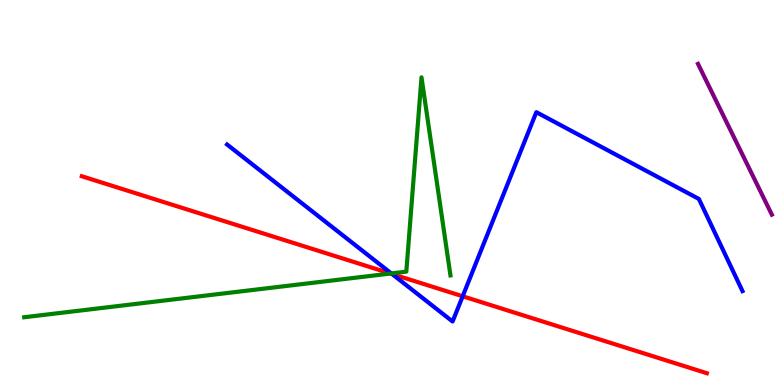[{'lines': ['blue', 'red'], 'intersections': [{'x': 5.06, 'y': 2.88}, {'x': 5.97, 'y': 2.3}]}, {'lines': ['green', 'red'], 'intersections': [{'x': 5.04, 'y': 2.9}]}, {'lines': ['purple', 'red'], 'intersections': []}, {'lines': ['blue', 'green'], 'intersections': [{'x': 5.05, 'y': 2.9}]}, {'lines': ['blue', 'purple'], 'intersections': []}, {'lines': ['green', 'purple'], 'intersections': []}]